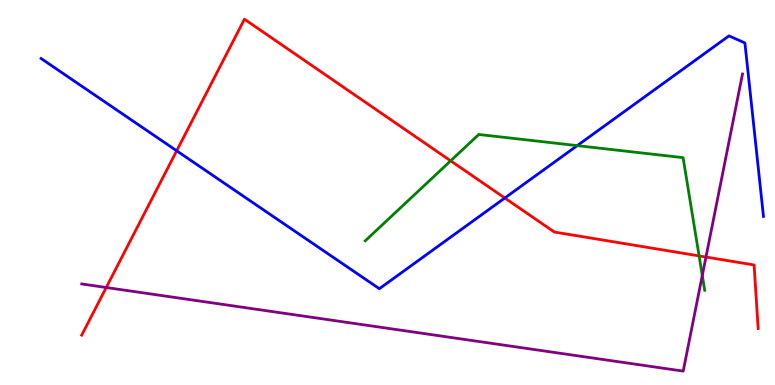[{'lines': ['blue', 'red'], 'intersections': [{'x': 2.28, 'y': 6.08}, {'x': 6.51, 'y': 4.86}]}, {'lines': ['green', 'red'], 'intersections': [{'x': 5.81, 'y': 5.82}, {'x': 9.02, 'y': 3.35}]}, {'lines': ['purple', 'red'], 'intersections': [{'x': 1.37, 'y': 2.53}, {'x': 9.11, 'y': 3.32}]}, {'lines': ['blue', 'green'], 'intersections': [{'x': 7.45, 'y': 6.22}]}, {'lines': ['blue', 'purple'], 'intersections': []}, {'lines': ['green', 'purple'], 'intersections': [{'x': 9.06, 'y': 2.85}]}]